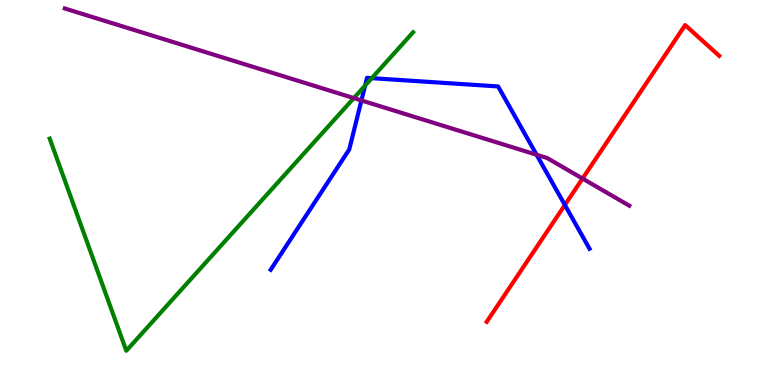[{'lines': ['blue', 'red'], 'intersections': [{'x': 7.29, 'y': 4.68}]}, {'lines': ['green', 'red'], 'intersections': []}, {'lines': ['purple', 'red'], 'intersections': [{'x': 7.52, 'y': 5.36}]}, {'lines': ['blue', 'green'], 'intersections': [{'x': 4.71, 'y': 7.78}, {'x': 4.8, 'y': 7.97}]}, {'lines': ['blue', 'purple'], 'intersections': [{'x': 4.66, 'y': 7.39}, {'x': 6.92, 'y': 5.98}]}, {'lines': ['green', 'purple'], 'intersections': [{'x': 4.57, 'y': 7.45}]}]